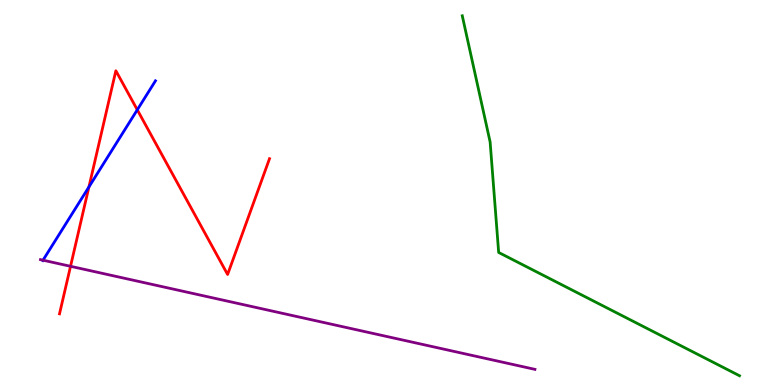[{'lines': ['blue', 'red'], 'intersections': [{'x': 1.15, 'y': 5.14}, {'x': 1.77, 'y': 7.15}]}, {'lines': ['green', 'red'], 'intersections': []}, {'lines': ['purple', 'red'], 'intersections': [{'x': 0.91, 'y': 3.08}]}, {'lines': ['blue', 'green'], 'intersections': []}, {'lines': ['blue', 'purple'], 'intersections': [{'x': 0.555, 'y': 3.24}]}, {'lines': ['green', 'purple'], 'intersections': []}]